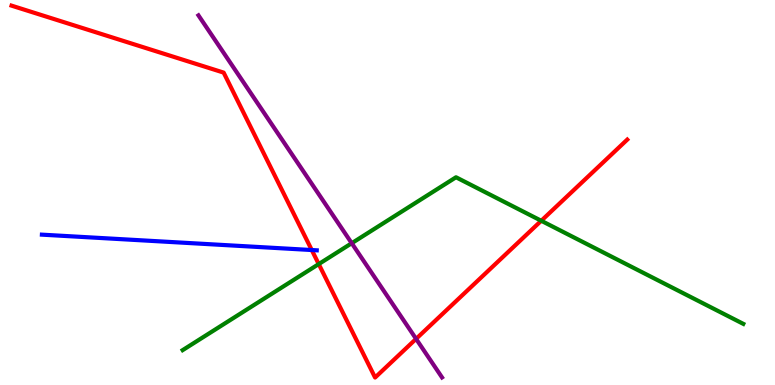[{'lines': ['blue', 'red'], 'intersections': [{'x': 4.02, 'y': 3.51}]}, {'lines': ['green', 'red'], 'intersections': [{'x': 4.11, 'y': 3.14}, {'x': 6.98, 'y': 4.27}]}, {'lines': ['purple', 'red'], 'intersections': [{'x': 5.37, 'y': 1.2}]}, {'lines': ['blue', 'green'], 'intersections': []}, {'lines': ['blue', 'purple'], 'intersections': []}, {'lines': ['green', 'purple'], 'intersections': [{'x': 4.54, 'y': 3.68}]}]